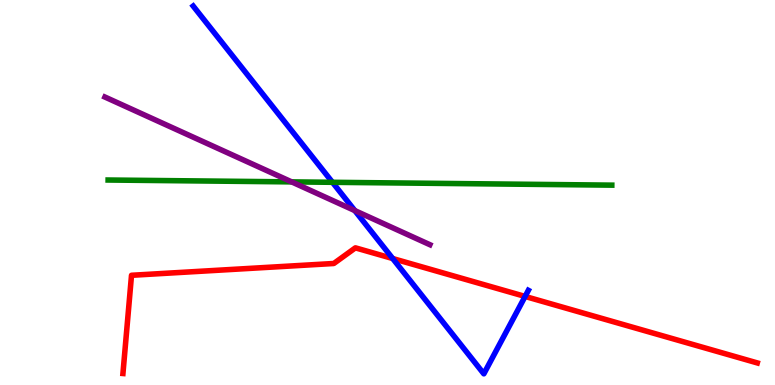[{'lines': ['blue', 'red'], 'intersections': [{'x': 5.07, 'y': 3.28}, {'x': 6.78, 'y': 2.3}]}, {'lines': ['green', 'red'], 'intersections': []}, {'lines': ['purple', 'red'], 'intersections': []}, {'lines': ['blue', 'green'], 'intersections': [{'x': 4.29, 'y': 5.26}]}, {'lines': ['blue', 'purple'], 'intersections': [{'x': 4.58, 'y': 4.53}]}, {'lines': ['green', 'purple'], 'intersections': [{'x': 3.76, 'y': 5.28}]}]